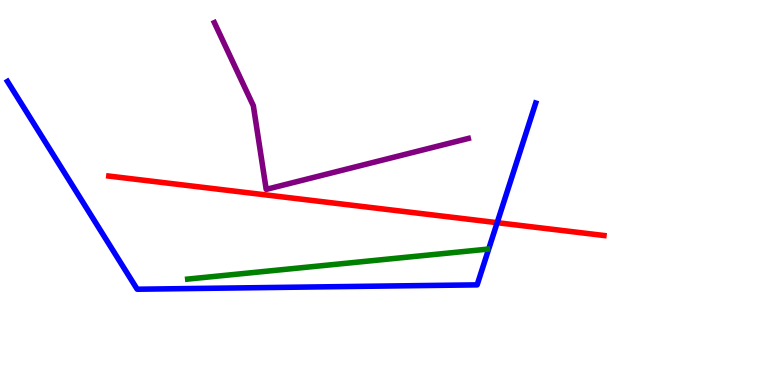[{'lines': ['blue', 'red'], 'intersections': [{'x': 6.42, 'y': 4.22}]}, {'lines': ['green', 'red'], 'intersections': []}, {'lines': ['purple', 'red'], 'intersections': []}, {'lines': ['blue', 'green'], 'intersections': []}, {'lines': ['blue', 'purple'], 'intersections': []}, {'lines': ['green', 'purple'], 'intersections': []}]